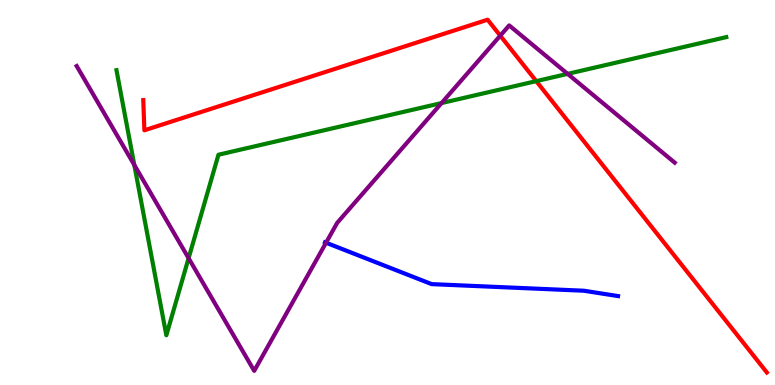[{'lines': ['blue', 'red'], 'intersections': []}, {'lines': ['green', 'red'], 'intersections': [{'x': 6.92, 'y': 7.89}]}, {'lines': ['purple', 'red'], 'intersections': [{'x': 6.45, 'y': 9.07}]}, {'lines': ['blue', 'green'], 'intersections': []}, {'lines': ['blue', 'purple'], 'intersections': [{'x': 4.21, 'y': 3.7}]}, {'lines': ['green', 'purple'], 'intersections': [{'x': 1.73, 'y': 5.71}, {'x': 2.43, 'y': 3.29}, {'x': 5.7, 'y': 7.32}, {'x': 7.32, 'y': 8.08}]}]